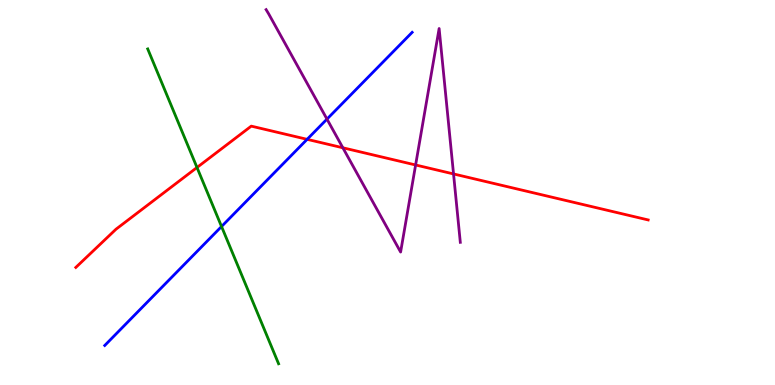[{'lines': ['blue', 'red'], 'intersections': [{'x': 3.96, 'y': 6.38}]}, {'lines': ['green', 'red'], 'intersections': [{'x': 2.54, 'y': 5.65}]}, {'lines': ['purple', 'red'], 'intersections': [{'x': 4.42, 'y': 6.16}, {'x': 5.36, 'y': 5.71}, {'x': 5.85, 'y': 5.48}]}, {'lines': ['blue', 'green'], 'intersections': [{'x': 2.86, 'y': 4.12}]}, {'lines': ['blue', 'purple'], 'intersections': [{'x': 4.22, 'y': 6.91}]}, {'lines': ['green', 'purple'], 'intersections': []}]